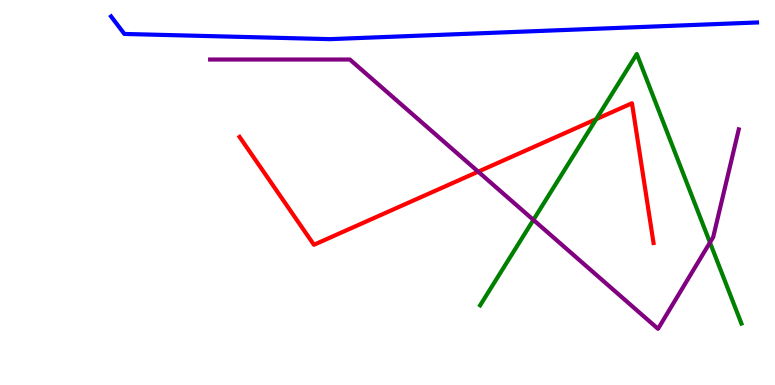[{'lines': ['blue', 'red'], 'intersections': []}, {'lines': ['green', 'red'], 'intersections': [{'x': 7.69, 'y': 6.9}]}, {'lines': ['purple', 'red'], 'intersections': [{'x': 6.17, 'y': 5.54}]}, {'lines': ['blue', 'green'], 'intersections': []}, {'lines': ['blue', 'purple'], 'intersections': []}, {'lines': ['green', 'purple'], 'intersections': [{'x': 6.88, 'y': 4.29}, {'x': 9.16, 'y': 3.7}]}]